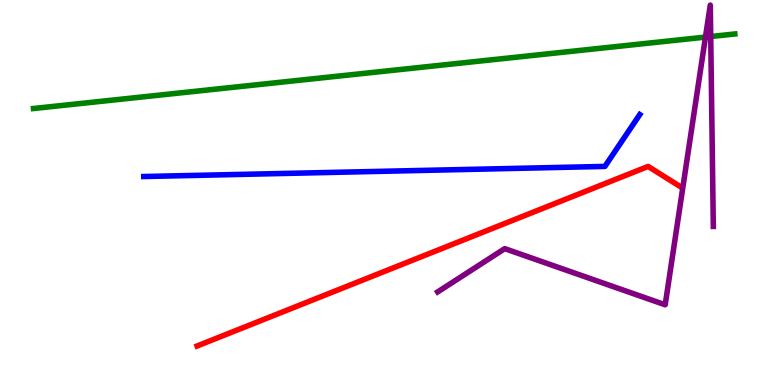[{'lines': ['blue', 'red'], 'intersections': []}, {'lines': ['green', 'red'], 'intersections': []}, {'lines': ['purple', 'red'], 'intersections': []}, {'lines': ['blue', 'green'], 'intersections': []}, {'lines': ['blue', 'purple'], 'intersections': []}, {'lines': ['green', 'purple'], 'intersections': [{'x': 9.1, 'y': 9.04}, {'x': 9.17, 'y': 9.05}]}]